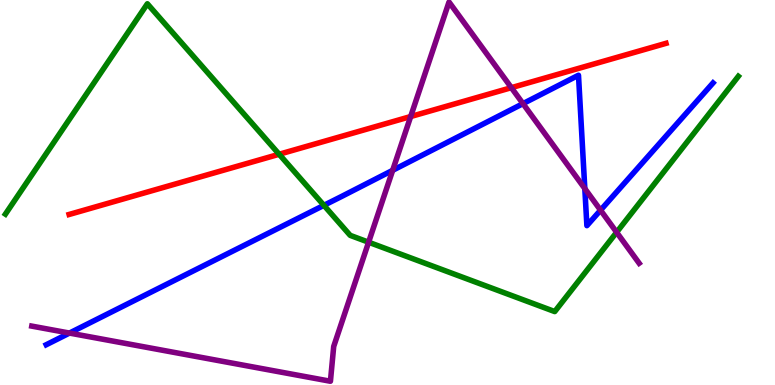[{'lines': ['blue', 'red'], 'intersections': []}, {'lines': ['green', 'red'], 'intersections': [{'x': 3.6, 'y': 5.99}]}, {'lines': ['purple', 'red'], 'intersections': [{'x': 5.3, 'y': 6.97}, {'x': 6.6, 'y': 7.72}]}, {'lines': ['blue', 'green'], 'intersections': [{'x': 4.18, 'y': 4.67}]}, {'lines': ['blue', 'purple'], 'intersections': [{'x': 0.896, 'y': 1.35}, {'x': 5.07, 'y': 5.58}, {'x': 6.75, 'y': 7.31}, {'x': 7.55, 'y': 5.1}, {'x': 7.75, 'y': 4.54}]}, {'lines': ['green', 'purple'], 'intersections': [{'x': 4.76, 'y': 3.71}, {'x': 7.96, 'y': 3.97}]}]